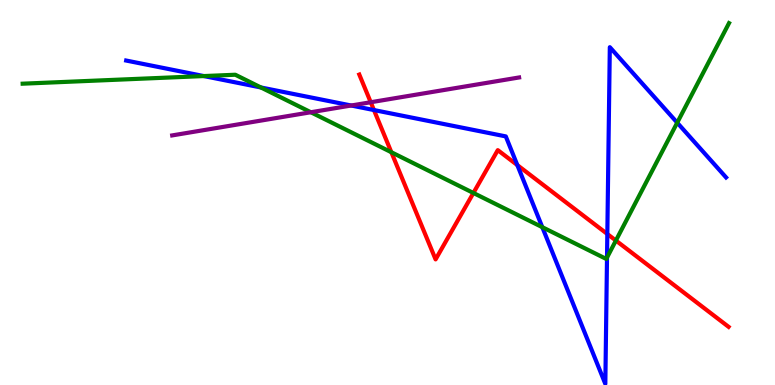[{'lines': ['blue', 'red'], 'intersections': [{'x': 4.83, 'y': 7.14}, {'x': 6.68, 'y': 5.71}, {'x': 7.84, 'y': 3.92}]}, {'lines': ['green', 'red'], 'intersections': [{'x': 5.05, 'y': 6.05}, {'x': 6.11, 'y': 4.99}, {'x': 7.95, 'y': 3.75}]}, {'lines': ['purple', 'red'], 'intersections': [{'x': 4.78, 'y': 7.34}]}, {'lines': ['blue', 'green'], 'intersections': [{'x': 2.63, 'y': 8.02}, {'x': 3.37, 'y': 7.73}, {'x': 7.0, 'y': 4.1}, {'x': 7.83, 'y': 3.31}, {'x': 8.74, 'y': 6.81}]}, {'lines': ['blue', 'purple'], 'intersections': [{'x': 4.53, 'y': 7.26}]}, {'lines': ['green', 'purple'], 'intersections': [{'x': 4.01, 'y': 7.08}]}]